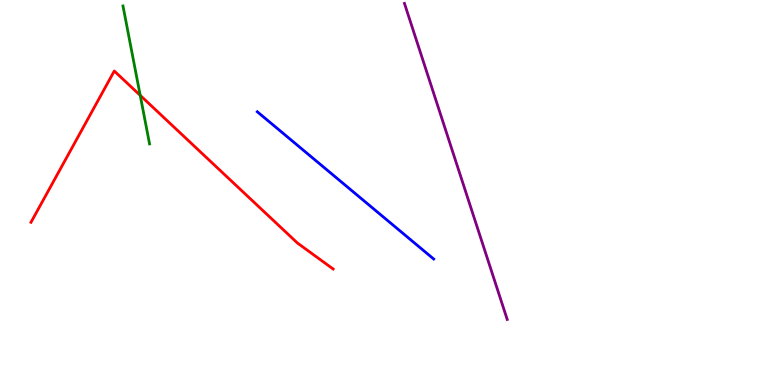[{'lines': ['blue', 'red'], 'intersections': []}, {'lines': ['green', 'red'], 'intersections': [{'x': 1.81, 'y': 7.52}]}, {'lines': ['purple', 'red'], 'intersections': []}, {'lines': ['blue', 'green'], 'intersections': []}, {'lines': ['blue', 'purple'], 'intersections': []}, {'lines': ['green', 'purple'], 'intersections': []}]